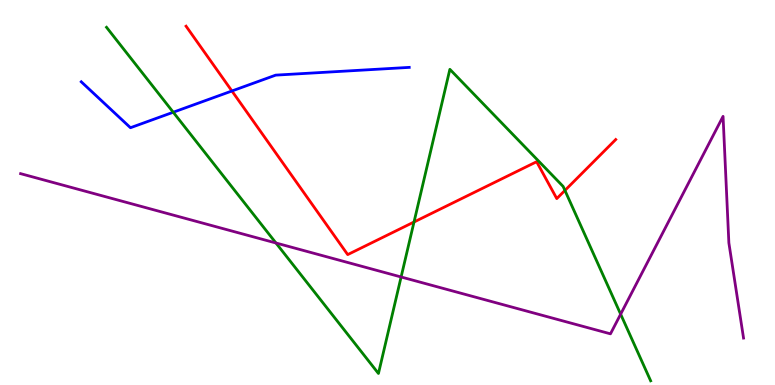[{'lines': ['blue', 'red'], 'intersections': [{'x': 2.99, 'y': 7.64}]}, {'lines': ['green', 'red'], 'intersections': [{'x': 5.34, 'y': 4.23}, {'x': 7.29, 'y': 5.05}]}, {'lines': ['purple', 'red'], 'intersections': []}, {'lines': ['blue', 'green'], 'intersections': [{'x': 2.24, 'y': 7.08}]}, {'lines': ['blue', 'purple'], 'intersections': []}, {'lines': ['green', 'purple'], 'intersections': [{'x': 3.56, 'y': 3.69}, {'x': 5.18, 'y': 2.81}, {'x': 8.01, 'y': 1.84}]}]